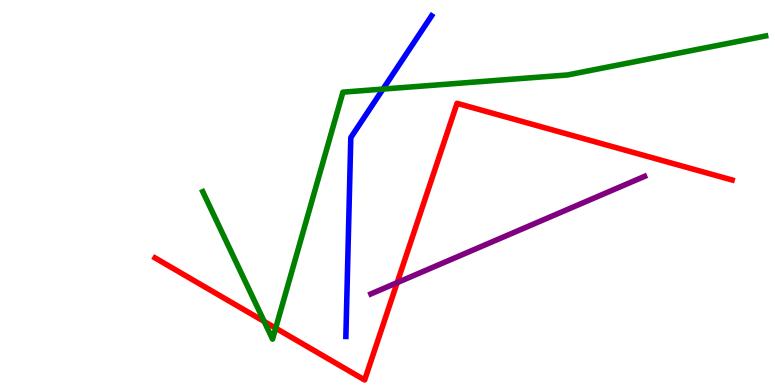[{'lines': ['blue', 'red'], 'intersections': []}, {'lines': ['green', 'red'], 'intersections': [{'x': 3.41, 'y': 1.65}, {'x': 3.56, 'y': 1.48}]}, {'lines': ['purple', 'red'], 'intersections': [{'x': 5.12, 'y': 2.66}]}, {'lines': ['blue', 'green'], 'intersections': [{'x': 4.94, 'y': 7.69}]}, {'lines': ['blue', 'purple'], 'intersections': []}, {'lines': ['green', 'purple'], 'intersections': []}]